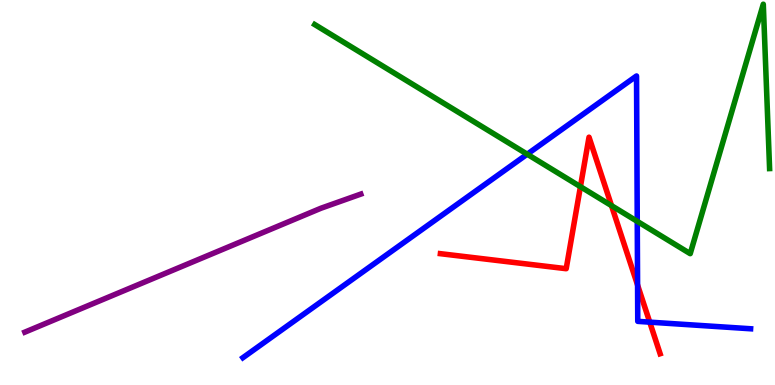[{'lines': ['blue', 'red'], 'intersections': [{'x': 8.23, 'y': 2.6}, {'x': 8.38, 'y': 1.63}]}, {'lines': ['green', 'red'], 'intersections': [{'x': 7.49, 'y': 5.15}, {'x': 7.89, 'y': 4.66}]}, {'lines': ['purple', 'red'], 'intersections': []}, {'lines': ['blue', 'green'], 'intersections': [{'x': 6.8, 'y': 5.99}, {'x': 8.22, 'y': 4.25}]}, {'lines': ['blue', 'purple'], 'intersections': []}, {'lines': ['green', 'purple'], 'intersections': []}]